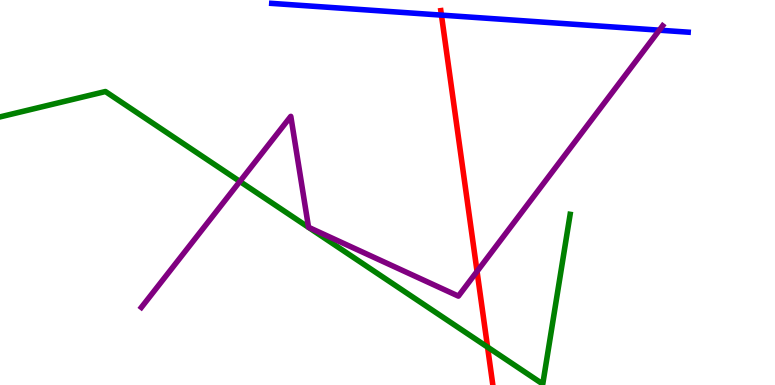[{'lines': ['blue', 'red'], 'intersections': [{'x': 5.7, 'y': 9.61}]}, {'lines': ['green', 'red'], 'intersections': [{'x': 6.29, 'y': 0.984}]}, {'lines': ['purple', 'red'], 'intersections': [{'x': 6.16, 'y': 2.95}]}, {'lines': ['blue', 'green'], 'intersections': []}, {'lines': ['blue', 'purple'], 'intersections': [{'x': 8.51, 'y': 9.22}]}, {'lines': ['green', 'purple'], 'intersections': [{'x': 3.1, 'y': 5.29}]}]